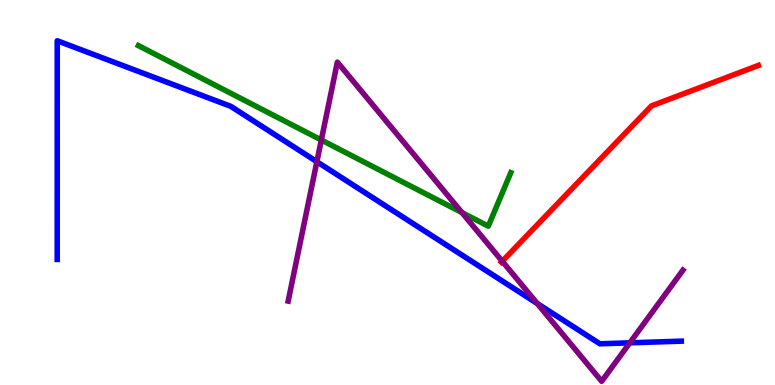[{'lines': ['blue', 'red'], 'intersections': []}, {'lines': ['green', 'red'], 'intersections': []}, {'lines': ['purple', 'red'], 'intersections': [{'x': 6.48, 'y': 3.21}]}, {'lines': ['blue', 'green'], 'intersections': []}, {'lines': ['blue', 'purple'], 'intersections': [{'x': 4.09, 'y': 5.8}, {'x': 6.93, 'y': 2.12}, {'x': 8.13, 'y': 1.1}]}, {'lines': ['green', 'purple'], 'intersections': [{'x': 4.15, 'y': 6.36}, {'x': 5.96, 'y': 4.48}]}]